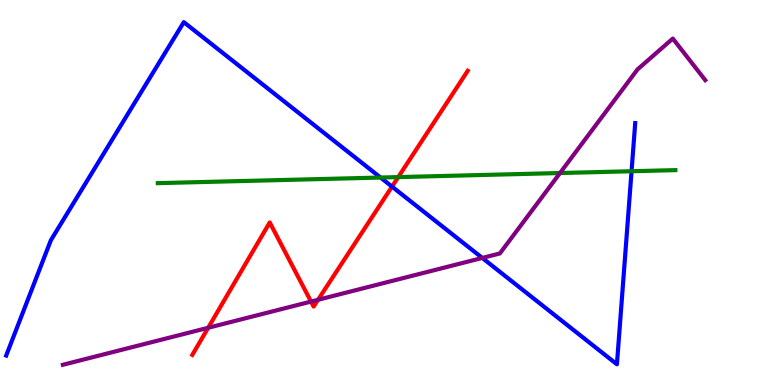[{'lines': ['blue', 'red'], 'intersections': [{'x': 5.06, 'y': 5.15}]}, {'lines': ['green', 'red'], 'intersections': [{'x': 5.14, 'y': 5.4}]}, {'lines': ['purple', 'red'], 'intersections': [{'x': 2.69, 'y': 1.49}, {'x': 4.01, 'y': 2.17}, {'x': 4.1, 'y': 2.21}]}, {'lines': ['blue', 'green'], 'intersections': [{'x': 4.91, 'y': 5.39}, {'x': 8.15, 'y': 5.55}]}, {'lines': ['blue', 'purple'], 'intersections': [{'x': 6.22, 'y': 3.3}]}, {'lines': ['green', 'purple'], 'intersections': [{'x': 7.23, 'y': 5.51}]}]